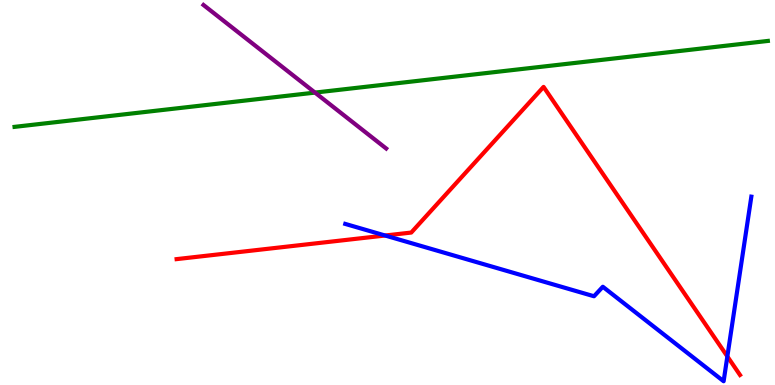[{'lines': ['blue', 'red'], 'intersections': [{'x': 4.97, 'y': 3.88}, {'x': 9.39, 'y': 0.742}]}, {'lines': ['green', 'red'], 'intersections': []}, {'lines': ['purple', 'red'], 'intersections': []}, {'lines': ['blue', 'green'], 'intersections': []}, {'lines': ['blue', 'purple'], 'intersections': []}, {'lines': ['green', 'purple'], 'intersections': [{'x': 4.06, 'y': 7.59}]}]